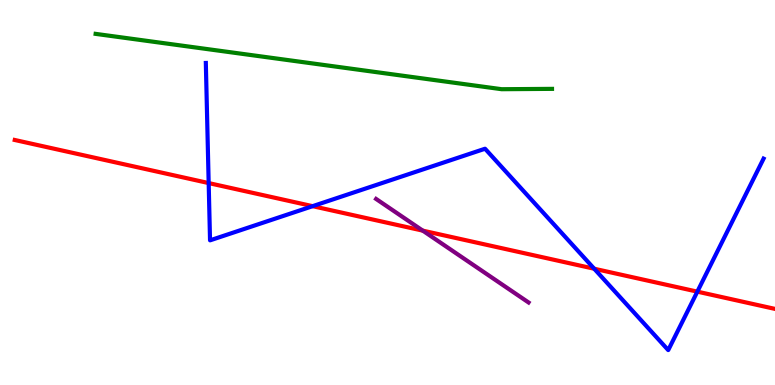[{'lines': ['blue', 'red'], 'intersections': [{'x': 2.69, 'y': 5.24}, {'x': 4.03, 'y': 4.65}, {'x': 7.67, 'y': 3.02}, {'x': 9.0, 'y': 2.42}]}, {'lines': ['green', 'red'], 'intersections': []}, {'lines': ['purple', 'red'], 'intersections': [{'x': 5.46, 'y': 4.01}]}, {'lines': ['blue', 'green'], 'intersections': []}, {'lines': ['blue', 'purple'], 'intersections': []}, {'lines': ['green', 'purple'], 'intersections': []}]